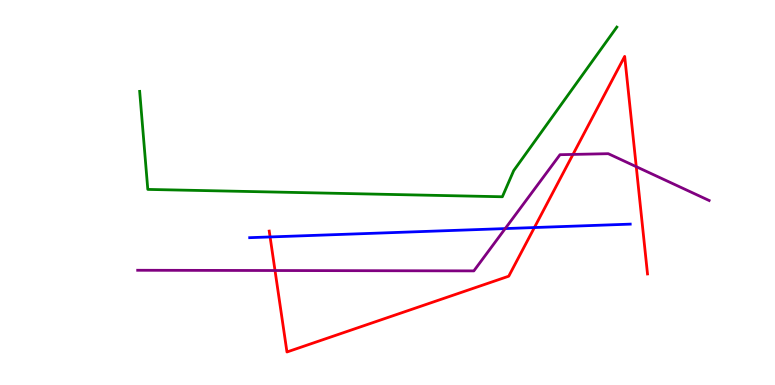[{'lines': ['blue', 'red'], 'intersections': [{'x': 3.49, 'y': 3.85}, {'x': 6.9, 'y': 4.09}]}, {'lines': ['green', 'red'], 'intersections': []}, {'lines': ['purple', 'red'], 'intersections': [{'x': 3.55, 'y': 2.97}, {'x': 7.39, 'y': 5.99}, {'x': 8.21, 'y': 5.67}]}, {'lines': ['blue', 'green'], 'intersections': []}, {'lines': ['blue', 'purple'], 'intersections': [{'x': 6.52, 'y': 4.06}]}, {'lines': ['green', 'purple'], 'intersections': []}]